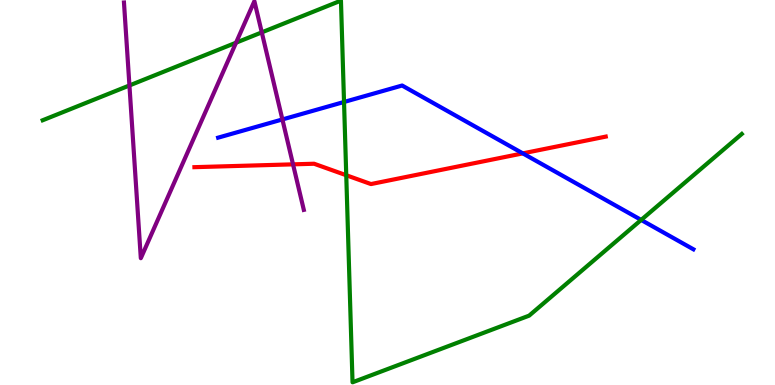[{'lines': ['blue', 'red'], 'intersections': [{'x': 6.75, 'y': 6.02}]}, {'lines': ['green', 'red'], 'intersections': [{'x': 4.47, 'y': 5.45}]}, {'lines': ['purple', 'red'], 'intersections': [{'x': 3.78, 'y': 5.73}]}, {'lines': ['blue', 'green'], 'intersections': [{'x': 4.44, 'y': 7.35}, {'x': 8.27, 'y': 4.29}]}, {'lines': ['blue', 'purple'], 'intersections': [{'x': 3.64, 'y': 6.9}]}, {'lines': ['green', 'purple'], 'intersections': [{'x': 1.67, 'y': 7.78}, {'x': 3.05, 'y': 8.89}, {'x': 3.38, 'y': 9.16}]}]